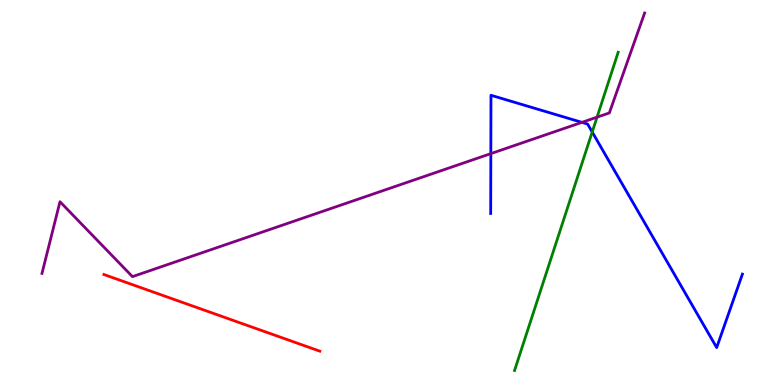[{'lines': ['blue', 'red'], 'intersections': []}, {'lines': ['green', 'red'], 'intersections': []}, {'lines': ['purple', 'red'], 'intersections': []}, {'lines': ['blue', 'green'], 'intersections': [{'x': 7.64, 'y': 6.57}]}, {'lines': ['blue', 'purple'], 'intersections': [{'x': 6.33, 'y': 6.01}, {'x': 7.51, 'y': 6.82}]}, {'lines': ['green', 'purple'], 'intersections': [{'x': 7.7, 'y': 6.96}]}]